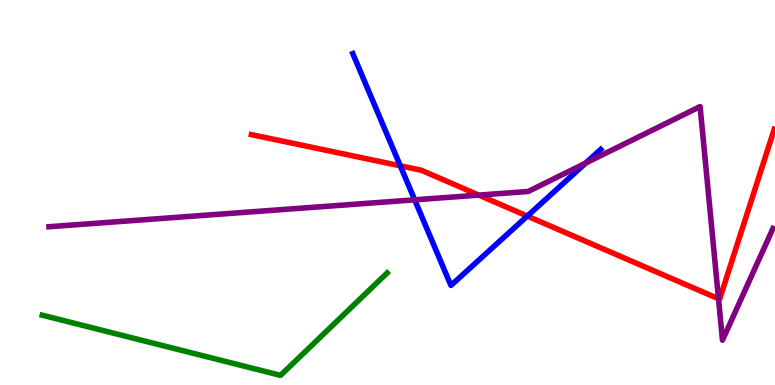[{'lines': ['blue', 'red'], 'intersections': [{'x': 5.17, 'y': 5.69}, {'x': 6.8, 'y': 4.39}]}, {'lines': ['green', 'red'], 'intersections': []}, {'lines': ['purple', 'red'], 'intersections': [{'x': 6.18, 'y': 4.93}, {'x': 9.27, 'y': 2.24}]}, {'lines': ['blue', 'green'], 'intersections': []}, {'lines': ['blue', 'purple'], 'intersections': [{'x': 5.35, 'y': 4.81}, {'x': 7.56, 'y': 5.76}]}, {'lines': ['green', 'purple'], 'intersections': []}]